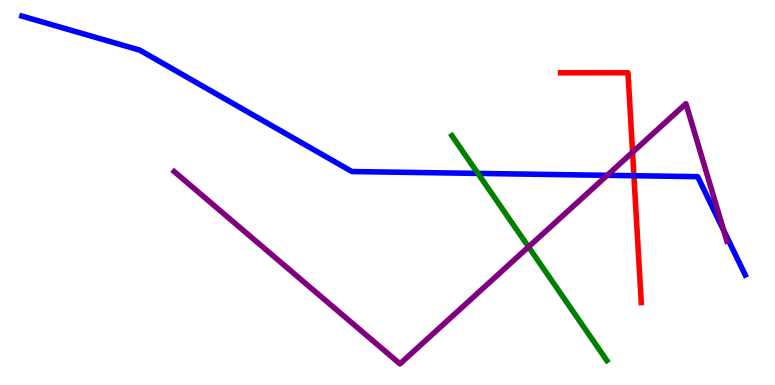[{'lines': ['blue', 'red'], 'intersections': [{'x': 8.18, 'y': 5.44}]}, {'lines': ['green', 'red'], 'intersections': []}, {'lines': ['purple', 'red'], 'intersections': [{'x': 8.16, 'y': 6.05}]}, {'lines': ['blue', 'green'], 'intersections': [{'x': 6.17, 'y': 5.5}]}, {'lines': ['blue', 'purple'], 'intersections': [{'x': 7.83, 'y': 5.45}, {'x': 9.34, 'y': 4.01}]}, {'lines': ['green', 'purple'], 'intersections': [{'x': 6.82, 'y': 3.59}]}]